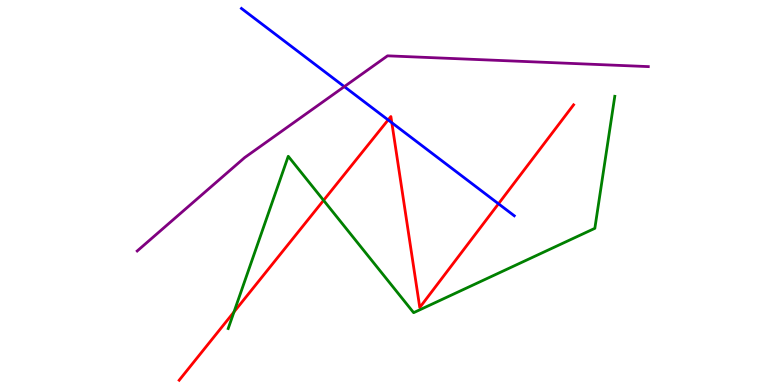[{'lines': ['blue', 'red'], 'intersections': [{'x': 5.01, 'y': 6.88}, {'x': 5.06, 'y': 6.81}, {'x': 6.43, 'y': 4.71}]}, {'lines': ['green', 'red'], 'intersections': [{'x': 3.02, 'y': 1.9}, {'x': 4.18, 'y': 4.8}]}, {'lines': ['purple', 'red'], 'intersections': []}, {'lines': ['blue', 'green'], 'intersections': []}, {'lines': ['blue', 'purple'], 'intersections': [{'x': 4.44, 'y': 7.75}]}, {'lines': ['green', 'purple'], 'intersections': []}]